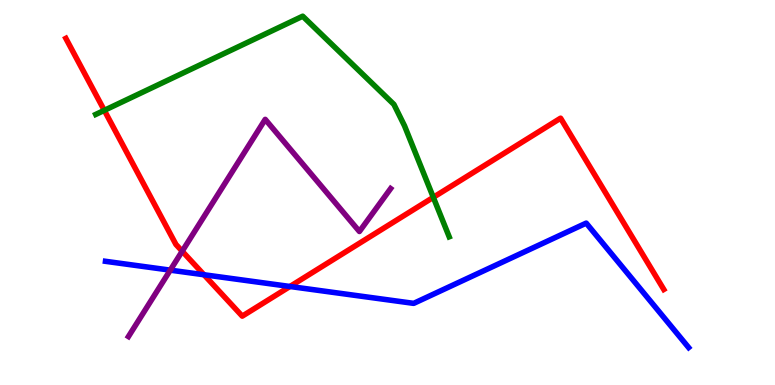[{'lines': ['blue', 'red'], 'intersections': [{'x': 2.63, 'y': 2.86}, {'x': 3.74, 'y': 2.56}]}, {'lines': ['green', 'red'], 'intersections': [{'x': 1.35, 'y': 7.13}, {'x': 5.59, 'y': 4.87}]}, {'lines': ['purple', 'red'], 'intersections': [{'x': 2.35, 'y': 3.47}]}, {'lines': ['blue', 'green'], 'intersections': []}, {'lines': ['blue', 'purple'], 'intersections': [{'x': 2.2, 'y': 2.98}]}, {'lines': ['green', 'purple'], 'intersections': []}]